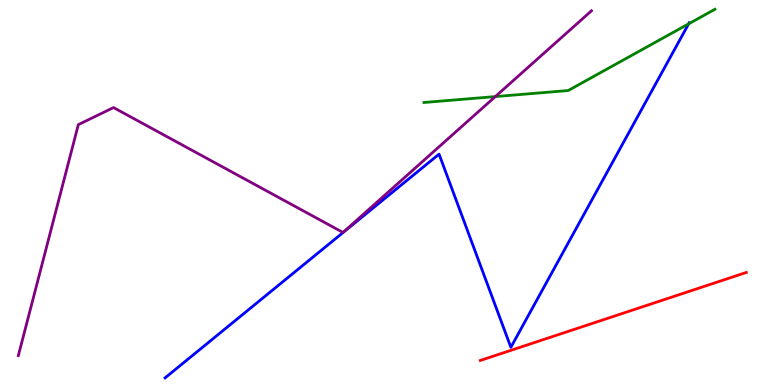[{'lines': ['blue', 'red'], 'intersections': []}, {'lines': ['green', 'red'], 'intersections': []}, {'lines': ['purple', 'red'], 'intersections': []}, {'lines': ['blue', 'green'], 'intersections': [{'x': 8.89, 'y': 9.38}]}, {'lines': ['blue', 'purple'], 'intersections': []}, {'lines': ['green', 'purple'], 'intersections': [{'x': 6.39, 'y': 7.49}]}]